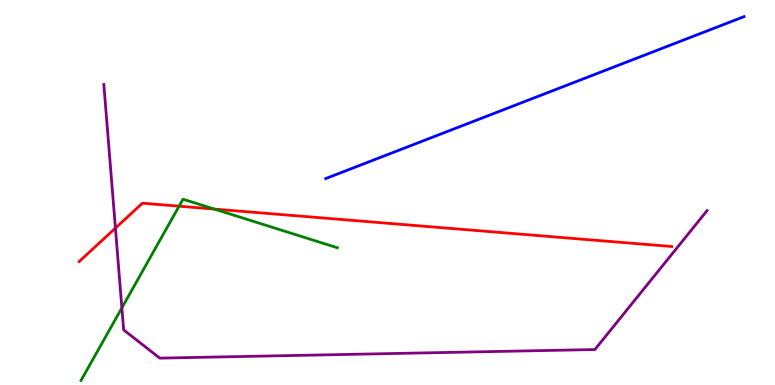[{'lines': ['blue', 'red'], 'intersections': []}, {'lines': ['green', 'red'], 'intersections': [{'x': 2.31, 'y': 4.64}, {'x': 2.77, 'y': 4.57}]}, {'lines': ['purple', 'red'], 'intersections': [{'x': 1.49, 'y': 4.07}]}, {'lines': ['blue', 'green'], 'intersections': []}, {'lines': ['blue', 'purple'], 'intersections': []}, {'lines': ['green', 'purple'], 'intersections': [{'x': 1.57, 'y': 2.0}]}]